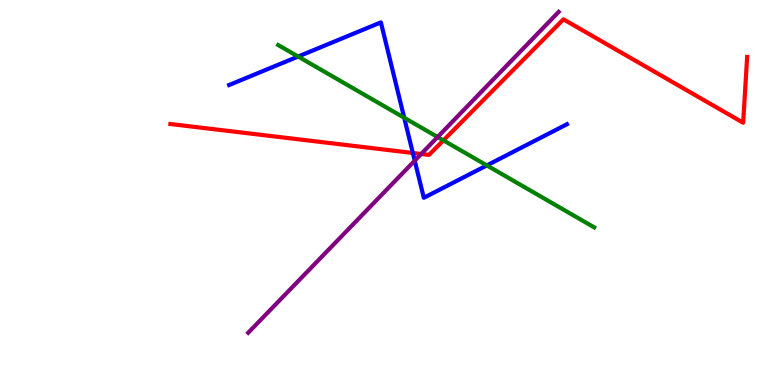[{'lines': ['blue', 'red'], 'intersections': [{'x': 5.33, 'y': 6.03}]}, {'lines': ['green', 'red'], 'intersections': [{'x': 5.72, 'y': 6.35}]}, {'lines': ['purple', 'red'], 'intersections': [{'x': 5.43, 'y': 6.0}]}, {'lines': ['blue', 'green'], 'intersections': [{'x': 3.85, 'y': 8.53}, {'x': 5.22, 'y': 6.94}, {'x': 6.28, 'y': 5.7}]}, {'lines': ['blue', 'purple'], 'intersections': [{'x': 5.35, 'y': 5.83}]}, {'lines': ['green', 'purple'], 'intersections': [{'x': 5.65, 'y': 6.44}]}]